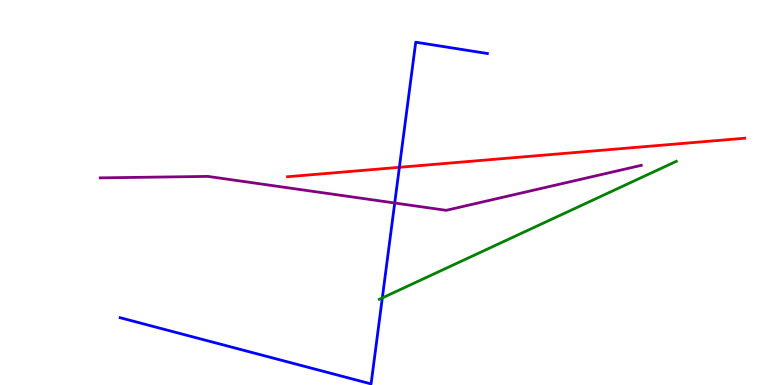[{'lines': ['blue', 'red'], 'intersections': [{'x': 5.15, 'y': 5.65}]}, {'lines': ['green', 'red'], 'intersections': []}, {'lines': ['purple', 'red'], 'intersections': []}, {'lines': ['blue', 'green'], 'intersections': [{'x': 4.93, 'y': 2.26}]}, {'lines': ['blue', 'purple'], 'intersections': [{'x': 5.09, 'y': 4.73}]}, {'lines': ['green', 'purple'], 'intersections': []}]